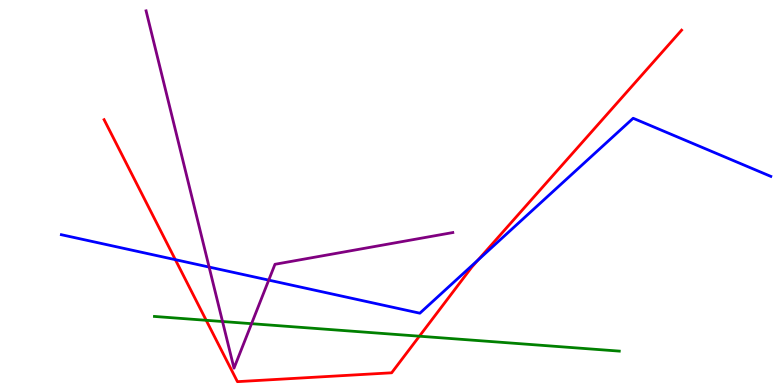[{'lines': ['blue', 'red'], 'intersections': [{'x': 2.26, 'y': 3.26}, {'x': 6.17, 'y': 3.25}]}, {'lines': ['green', 'red'], 'intersections': [{'x': 2.66, 'y': 1.68}, {'x': 5.41, 'y': 1.27}]}, {'lines': ['purple', 'red'], 'intersections': []}, {'lines': ['blue', 'green'], 'intersections': []}, {'lines': ['blue', 'purple'], 'intersections': [{'x': 2.7, 'y': 3.06}, {'x': 3.47, 'y': 2.72}]}, {'lines': ['green', 'purple'], 'intersections': [{'x': 2.87, 'y': 1.65}, {'x': 3.25, 'y': 1.59}]}]